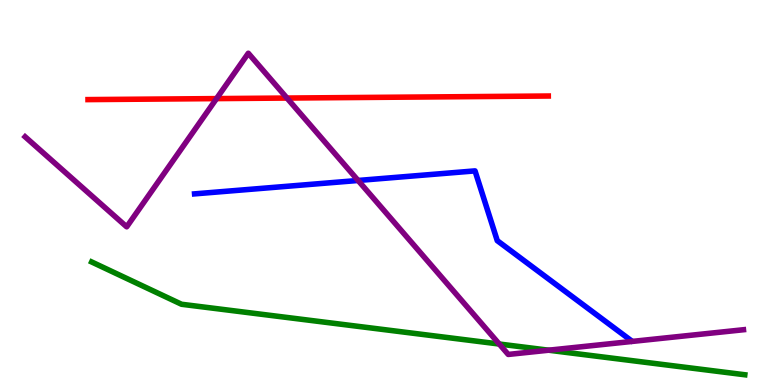[{'lines': ['blue', 'red'], 'intersections': []}, {'lines': ['green', 'red'], 'intersections': []}, {'lines': ['purple', 'red'], 'intersections': [{'x': 2.79, 'y': 7.44}, {'x': 3.7, 'y': 7.45}]}, {'lines': ['blue', 'green'], 'intersections': []}, {'lines': ['blue', 'purple'], 'intersections': [{'x': 4.62, 'y': 5.31}]}, {'lines': ['green', 'purple'], 'intersections': [{'x': 6.44, 'y': 1.06}, {'x': 7.08, 'y': 0.904}]}]